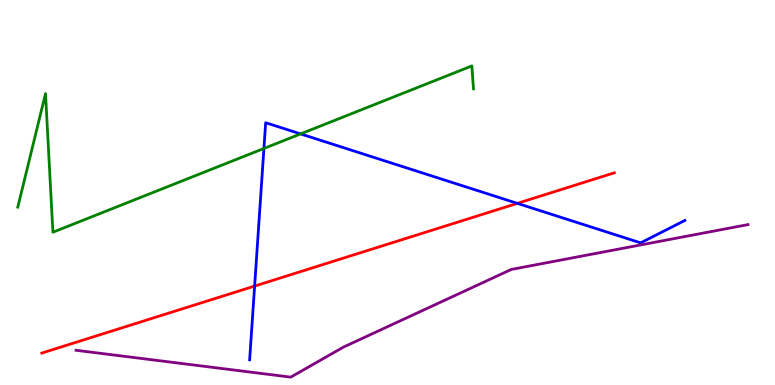[{'lines': ['blue', 'red'], 'intersections': [{'x': 3.29, 'y': 2.57}, {'x': 6.68, 'y': 4.72}]}, {'lines': ['green', 'red'], 'intersections': []}, {'lines': ['purple', 'red'], 'intersections': []}, {'lines': ['blue', 'green'], 'intersections': [{'x': 3.41, 'y': 6.14}, {'x': 3.88, 'y': 6.52}]}, {'lines': ['blue', 'purple'], 'intersections': []}, {'lines': ['green', 'purple'], 'intersections': []}]